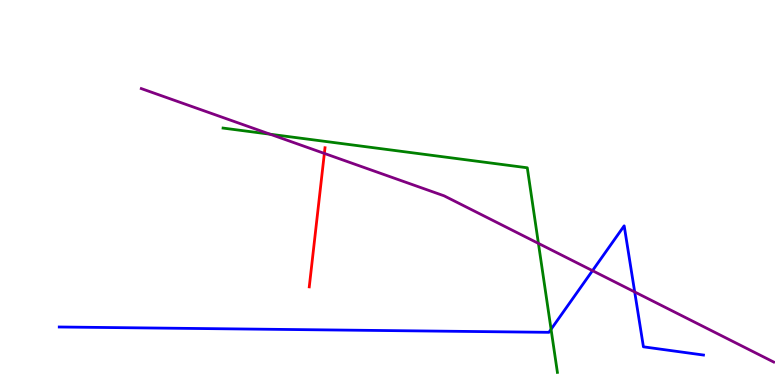[{'lines': ['blue', 'red'], 'intersections': []}, {'lines': ['green', 'red'], 'intersections': []}, {'lines': ['purple', 'red'], 'intersections': [{'x': 4.19, 'y': 6.02}]}, {'lines': ['blue', 'green'], 'intersections': [{'x': 7.11, 'y': 1.45}]}, {'lines': ['blue', 'purple'], 'intersections': [{'x': 7.65, 'y': 2.97}, {'x': 8.19, 'y': 2.42}]}, {'lines': ['green', 'purple'], 'intersections': [{'x': 3.49, 'y': 6.51}, {'x': 6.95, 'y': 3.68}]}]